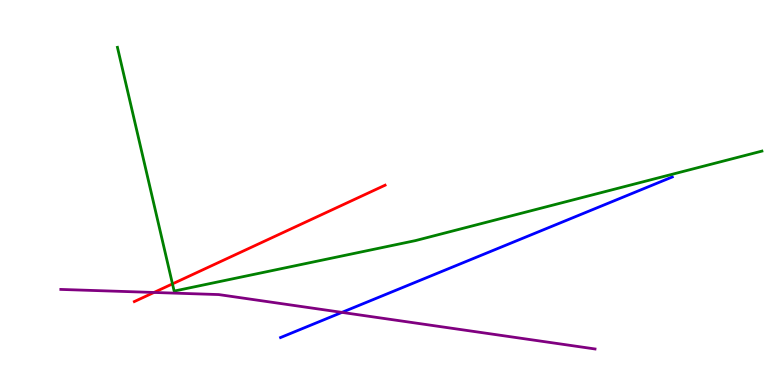[{'lines': ['blue', 'red'], 'intersections': []}, {'lines': ['green', 'red'], 'intersections': [{'x': 2.23, 'y': 2.63}]}, {'lines': ['purple', 'red'], 'intersections': [{'x': 1.99, 'y': 2.4}]}, {'lines': ['blue', 'green'], 'intersections': []}, {'lines': ['blue', 'purple'], 'intersections': [{'x': 4.41, 'y': 1.89}]}, {'lines': ['green', 'purple'], 'intersections': []}]